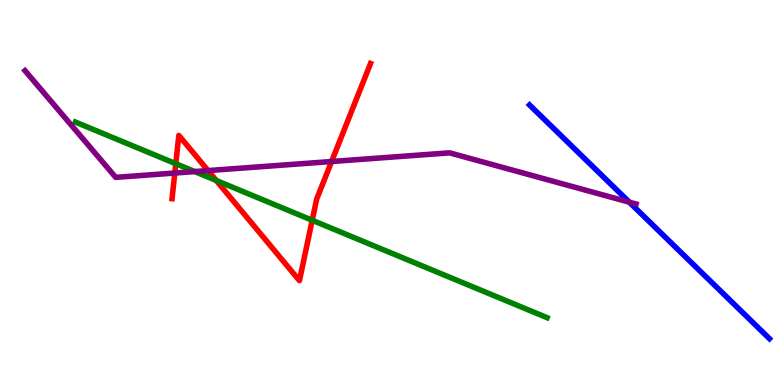[{'lines': ['blue', 'red'], 'intersections': []}, {'lines': ['green', 'red'], 'intersections': [{'x': 2.27, 'y': 5.75}, {'x': 2.79, 'y': 5.31}, {'x': 4.03, 'y': 4.28}]}, {'lines': ['purple', 'red'], 'intersections': [{'x': 2.26, 'y': 5.51}, {'x': 2.68, 'y': 5.57}, {'x': 4.28, 'y': 5.8}]}, {'lines': ['blue', 'green'], 'intersections': []}, {'lines': ['blue', 'purple'], 'intersections': [{'x': 8.12, 'y': 4.75}]}, {'lines': ['green', 'purple'], 'intersections': [{'x': 2.51, 'y': 5.54}]}]